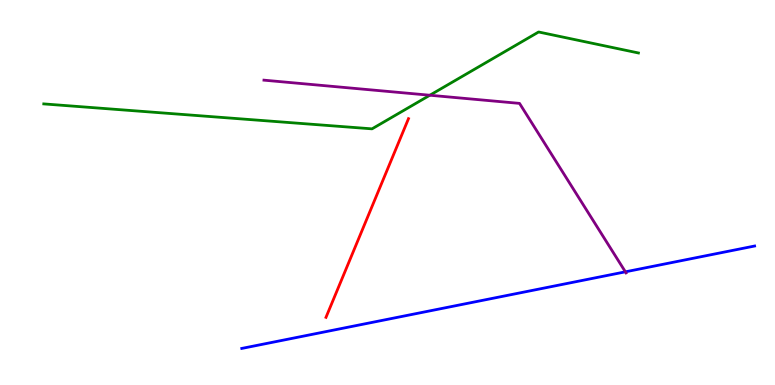[{'lines': ['blue', 'red'], 'intersections': []}, {'lines': ['green', 'red'], 'intersections': []}, {'lines': ['purple', 'red'], 'intersections': []}, {'lines': ['blue', 'green'], 'intersections': []}, {'lines': ['blue', 'purple'], 'intersections': [{'x': 8.07, 'y': 2.94}]}, {'lines': ['green', 'purple'], 'intersections': [{'x': 5.55, 'y': 7.53}]}]